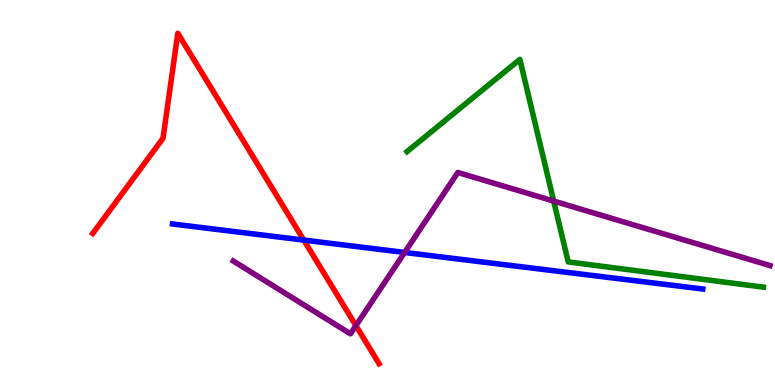[{'lines': ['blue', 'red'], 'intersections': [{'x': 3.92, 'y': 3.76}]}, {'lines': ['green', 'red'], 'intersections': []}, {'lines': ['purple', 'red'], 'intersections': [{'x': 4.59, 'y': 1.54}]}, {'lines': ['blue', 'green'], 'intersections': []}, {'lines': ['blue', 'purple'], 'intersections': [{'x': 5.22, 'y': 3.44}]}, {'lines': ['green', 'purple'], 'intersections': [{'x': 7.14, 'y': 4.78}]}]